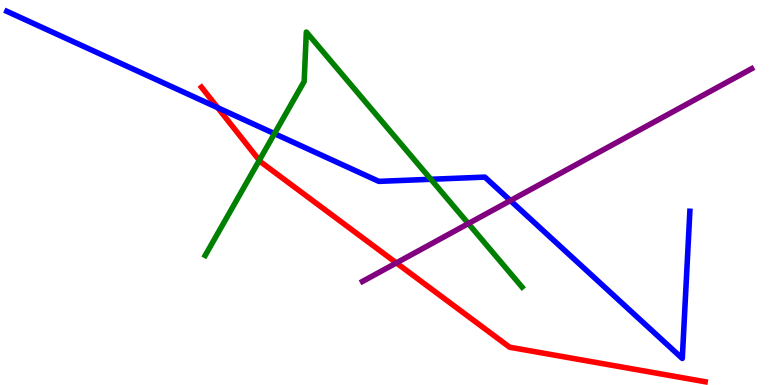[{'lines': ['blue', 'red'], 'intersections': [{'x': 2.81, 'y': 7.2}]}, {'lines': ['green', 'red'], 'intersections': [{'x': 3.35, 'y': 5.84}]}, {'lines': ['purple', 'red'], 'intersections': [{'x': 5.11, 'y': 3.17}]}, {'lines': ['blue', 'green'], 'intersections': [{'x': 3.54, 'y': 6.53}, {'x': 5.56, 'y': 5.34}]}, {'lines': ['blue', 'purple'], 'intersections': [{'x': 6.59, 'y': 4.79}]}, {'lines': ['green', 'purple'], 'intersections': [{'x': 6.04, 'y': 4.19}]}]